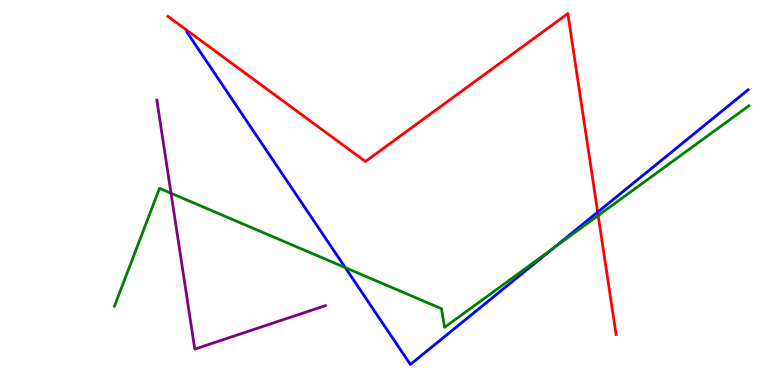[{'lines': ['blue', 'red'], 'intersections': [{'x': 7.71, 'y': 4.49}]}, {'lines': ['green', 'red'], 'intersections': [{'x': 7.72, 'y': 4.4}]}, {'lines': ['purple', 'red'], 'intersections': []}, {'lines': ['blue', 'green'], 'intersections': [{'x': 4.46, 'y': 3.05}, {'x': 7.14, 'y': 3.56}]}, {'lines': ['blue', 'purple'], 'intersections': []}, {'lines': ['green', 'purple'], 'intersections': [{'x': 2.21, 'y': 4.98}]}]